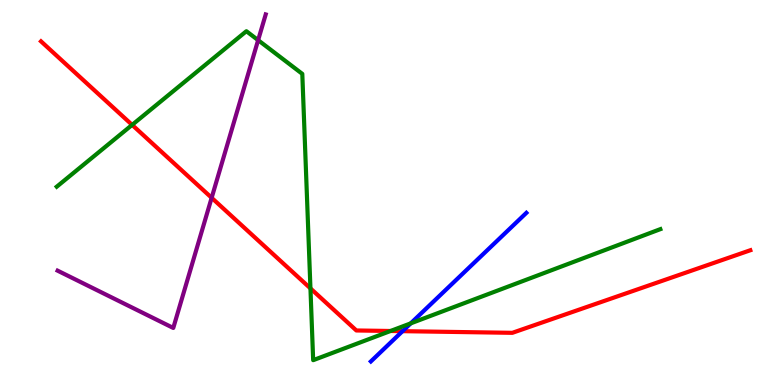[{'lines': ['blue', 'red'], 'intersections': [{'x': 5.19, 'y': 1.4}]}, {'lines': ['green', 'red'], 'intersections': [{'x': 1.7, 'y': 6.76}, {'x': 4.01, 'y': 2.51}, {'x': 5.04, 'y': 1.4}]}, {'lines': ['purple', 'red'], 'intersections': [{'x': 2.73, 'y': 4.86}]}, {'lines': ['blue', 'green'], 'intersections': [{'x': 5.3, 'y': 1.6}]}, {'lines': ['blue', 'purple'], 'intersections': []}, {'lines': ['green', 'purple'], 'intersections': [{'x': 3.33, 'y': 8.96}]}]